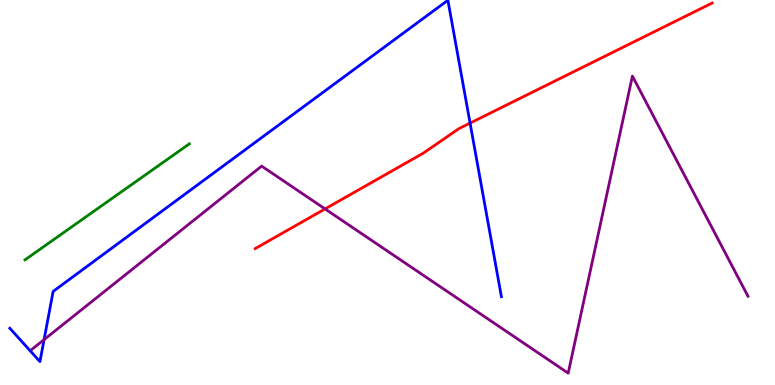[{'lines': ['blue', 'red'], 'intersections': [{'x': 6.07, 'y': 6.8}]}, {'lines': ['green', 'red'], 'intersections': []}, {'lines': ['purple', 'red'], 'intersections': [{'x': 4.19, 'y': 4.57}]}, {'lines': ['blue', 'green'], 'intersections': []}, {'lines': ['blue', 'purple'], 'intersections': [{'x': 0.569, 'y': 1.18}]}, {'lines': ['green', 'purple'], 'intersections': []}]